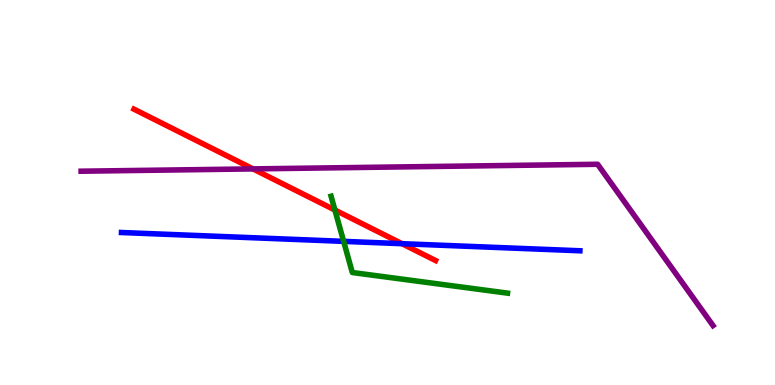[{'lines': ['blue', 'red'], 'intersections': [{'x': 5.19, 'y': 3.67}]}, {'lines': ['green', 'red'], 'intersections': [{'x': 4.32, 'y': 4.55}]}, {'lines': ['purple', 'red'], 'intersections': [{'x': 3.26, 'y': 5.61}]}, {'lines': ['blue', 'green'], 'intersections': [{'x': 4.43, 'y': 3.73}]}, {'lines': ['blue', 'purple'], 'intersections': []}, {'lines': ['green', 'purple'], 'intersections': []}]